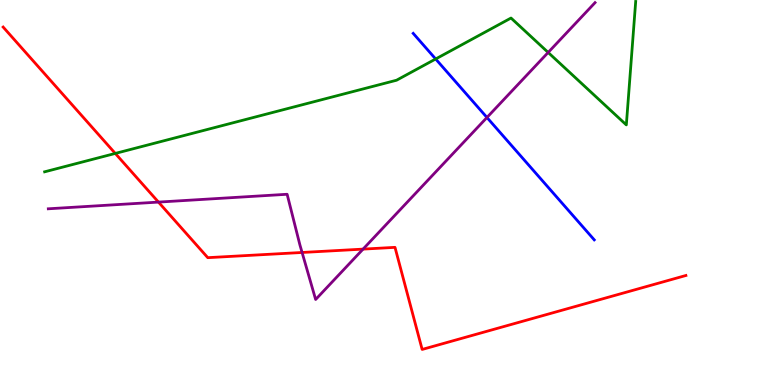[{'lines': ['blue', 'red'], 'intersections': []}, {'lines': ['green', 'red'], 'intersections': [{'x': 1.49, 'y': 6.01}]}, {'lines': ['purple', 'red'], 'intersections': [{'x': 2.04, 'y': 4.75}, {'x': 3.9, 'y': 3.44}, {'x': 4.68, 'y': 3.53}]}, {'lines': ['blue', 'green'], 'intersections': [{'x': 5.62, 'y': 8.47}]}, {'lines': ['blue', 'purple'], 'intersections': [{'x': 6.28, 'y': 6.95}]}, {'lines': ['green', 'purple'], 'intersections': [{'x': 7.07, 'y': 8.64}]}]